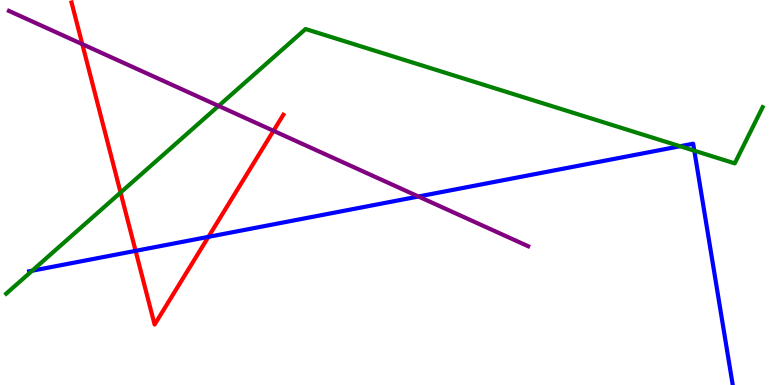[{'lines': ['blue', 'red'], 'intersections': [{'x': 1.75, 'y': 3.48}, {'x': 2.69, 'y': 3.85}]}, {'lines': ['green', 'red'], 'intersections': [{'x': 1.56, 'y': 5.0}]}, {'lines': ['purple', 'red'], 'intersections': [{'x': 1.06, 'y': 8.85}, {'x': 3.53, 'y': 6.6}]}, {'lines': ['blue', 'green'], 'intersections': [{'x': 0.415, 'y': 2.97}, {'x': 8.77, 'y': 6.2}, {'x': 8.96, 'y': 6.09}]}, {'lines': ['blue', 'purple'], 'intersections': [{'x': 5.4, 'y': 4.9}]}, {'lines': ['green', 'purple'], 'intersections': [{'x': 2.82, 'y': 7.25}]}]